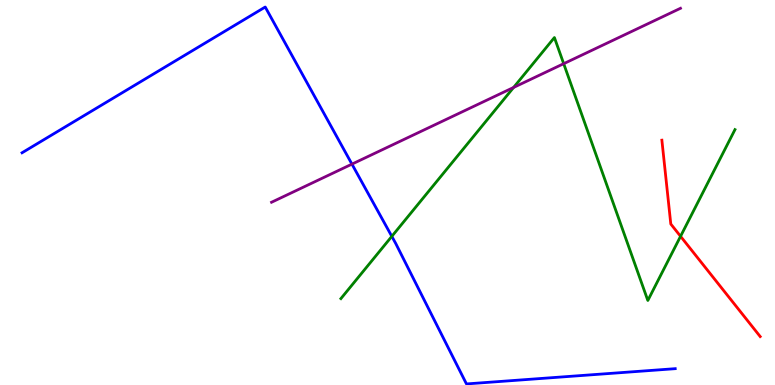[{'lines': ['blue', 'red'], 'intersections': []}, {'lines': ['green', 'red'], 'intersections': [{'x': 8.78, 'y': 3.86}]}, {'lines': ['purple', 'red'], 'intersections': []}, {'lines': ['blue', 'green'], 'intersections': [{'x': 5.06, 'y': 3.86}]}, {'lines': ['blue', 'purple'], 'intersections': [{'x': 4.54, 'y': 5.74}]}, {'lines': ['green', 'purple'], 'intersections': [{'x': 6.63, 'y': 7.73}, {'x': 7.27, 'y': 8.35}]}]